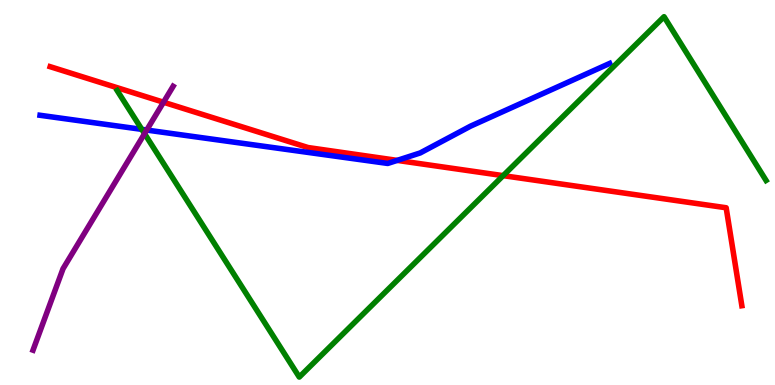[{'lines': ['blue', 'red'], 'intersections': [{'x': 5.13, 'y': 5.83}]}, {'lines': ['green', 'red'], 'intersections': [{'x': 6.49, 'y': 5.44}]}, {'lines': ['purple', 'red'], 'intersections': [{'x': 2.11, 'y': 7.34}]}, {'lines': ['blue', 'green'], 'intersections': [{'x': 1.83, 'y': 6.64}]}, {'lines': ['blue', 'purple'], 'intersections': [{'x': 1.89, 'y': 6.62}]}, {'lines': ['green', 'purple'], 'intersections': [{'x': 1.87, 'y': 6.53}]}]